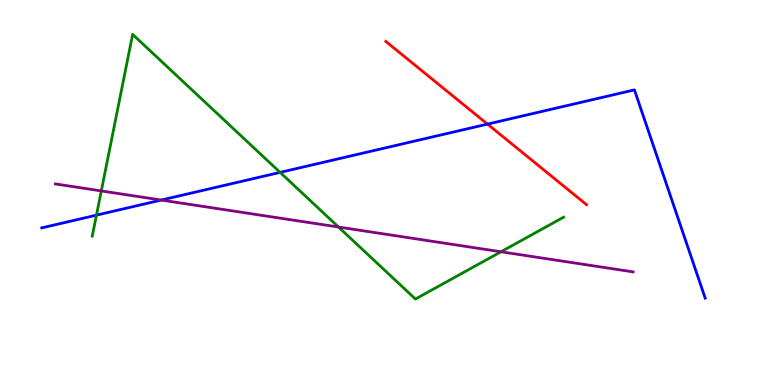[{'lines': ['blue', 'red'], 'intersections': [{'x': 6.29, 'y': 6.78}]}, {'lines': ['green', 'red'], 'intersections': []}, {'lines': ['purple', 'red'], 'intersections': []}, {'lines': ['blue', 'green'], 'intersections': [{'x': 1.24, 'y': 4.41}, {'x': 3.61, 'y': 5.52}]}, {'lines': ['blue', 'purple'], 'intersections': [{'x': 2.08, 'y': 4.8}]}, {'lines': ['green', 'purple'], 'intersections': [{'x': 1.31, 'y': 5.04}, {'x': 4.37, 'y': 4.1}, {'x': 6.46, 'y': 3.46}]}]